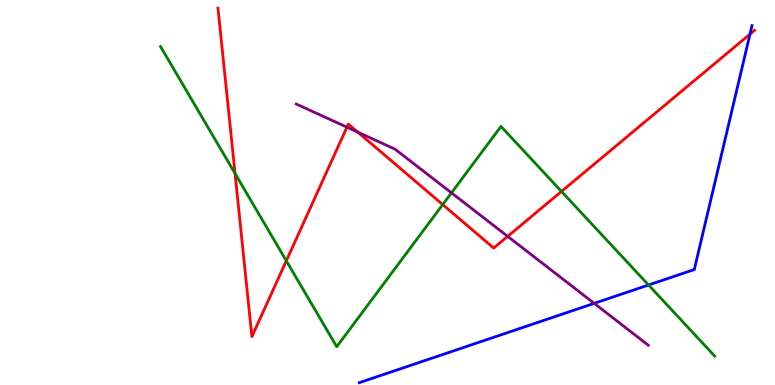[{'lines': ['blue', 'red'], 'intersections': [{'x': 9.68, 'y': 9.11}]}, {'lines': ['green', 'red'], 'intersections': [{'x': 3.03, 'y': 5.49}, {'x': 3.69, 'y': 3.23}, {'x': 5.71, 'y': 4.69}, {'x': 7.24, 'y': 5.03}]}, {'lines': ['purple', 'red'], 'intersections': [{'x': 4.48, 'y': 6.7}, {'x': 4.62, 'y': 6.57}, {'x': 6.55, 'y': 3.86}]}, {'lines': ['blue', 'green'], 'intersections': [{'x': 8.37, 'y': 2.6}]}, {'lines': ['blue', 'purple'], 'intersections': [{'x': 7.67, 'y': 2.12}]}, {'lines': ['green', 'purple'], 'intersections': [{'x': 5.83, 'y': 4.99}]}]